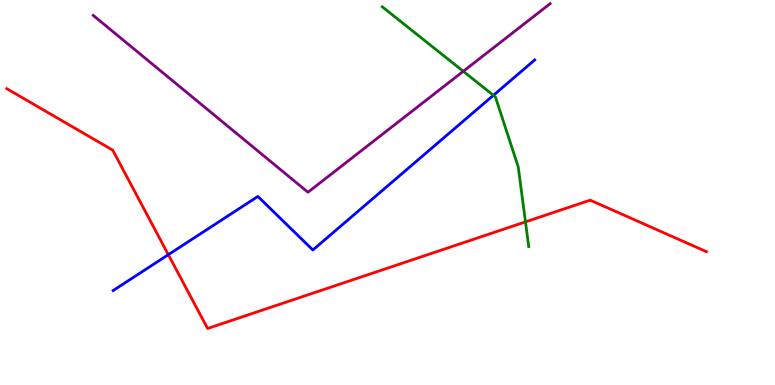[{'lines': ['blue', 'red'], 'intersections': [{'x': 2.17, 'y': 3.39}]}, {'lines': ['green', 'red'], 'intersections': [{'x': 6.78, 'y': 4.24}]}, {'lines': ['purple', 'red'], 'intersections': []}, {'lines': ['blue', 'green'], 'intersections': [{'x': 6.37, 'y': 7.52}]}, {'lines': ['blue', 'purple'], 'intersections': []}, {'lines': ['green', 'purple'], 'intersections': [{'x': 5.98, 'y': 8.15}]}]